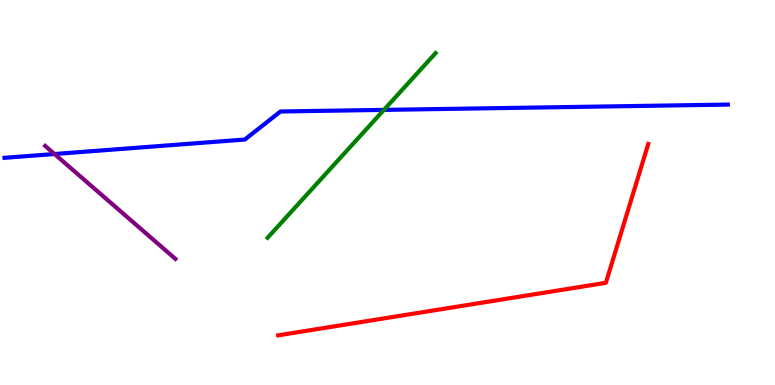[{'lines': ['blue', 'red'], 'intersections': []}, {'lines': ['green', 'red'], 'intersections': []}, {'lines': ['purple', 'red'], 'intersections': []}, {'lines': ['blue', 'green'], 'intersections': [{'x': 4.95, 'y': 7.15}]}, {'lines': ['blue', 'purple'], 'intersections': [{'x': 0.703, 'y': 6.0}]}, {'lines': ['green', 'purple'], 'intersections': []}]